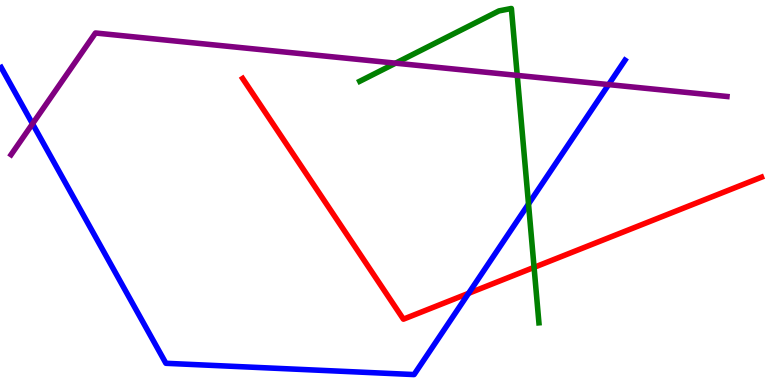[{'lines': ['blue', 'red'], 'intersections': [{'x': 6.05, 'y': 2.38}]}, {'lines': ['green', 'red'], 'intersections': [{'x': 6.89, 'y': 3.06}]}, {'lines': ['purple', 'red'], 'intersections': []}, {'lines': ['blue', 'green'], 'intersections': [{'x': 6.82, 'y': 4.7}]}, {'lines': ['blue', 'purple'], 'intersections': [{'x': 0.42, 'y': 6.78}, {'x': 7.85, 'y': 7.8}]}, {'lines': ['green', 'purple'], 'intersections': [{'x': 5.1, 'y': 8.36}, {'x': 6.67, 'y': 8.04}]}]